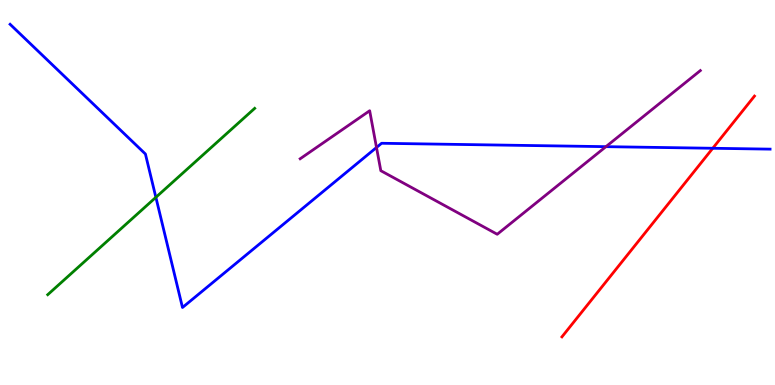[{'lines': ['blue', 'red'], 'intersections': [{'x': 9.2, 'y': 6.15}]}, {'lines': ['green', 'red'], 'intersections': []}, {'lines': ['purple', 'red'], 'intersections': []}, {'lines': ['blue', 'green'], 'intersections': [{'x': 2.01, 'y': 4.87}]}, {'lines': ['blue', 'purple'], 'intersections': [{'x': 4.86, 'y': 6.17}, {'x': 7.82, 'y': 6.19}]}, {'lines': ['green', 'purple'], 'intersections': []}]